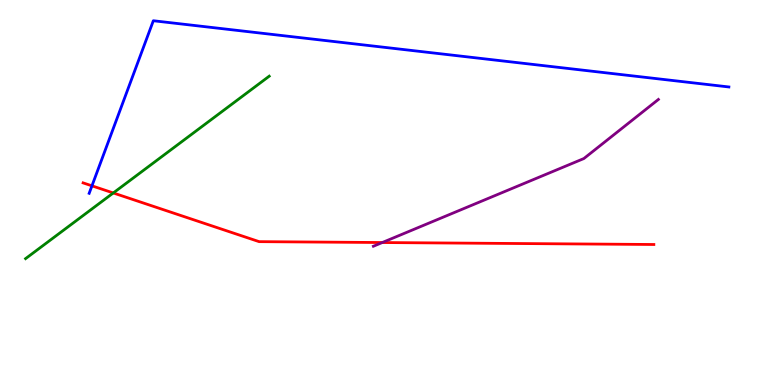[{'lines': ['blue', 'red'], 'intersections': [{'x': 1.19, 'y': 5.17}]}, {'lines': ['green', 'red'], 'intersections': [{'x': 1.46, 'y': 4.99}]}, {'lines': ['purple', 'red'], 'intersections': [{'x': 4.93, 'y': 3.7}]}, {'lines': ['blue', 'green'], 'intersections': []}, {'lines': ['blue', 'purple'], 'intersections': []}, {'lines': ['green', 'purple'], 'intersections': []}]